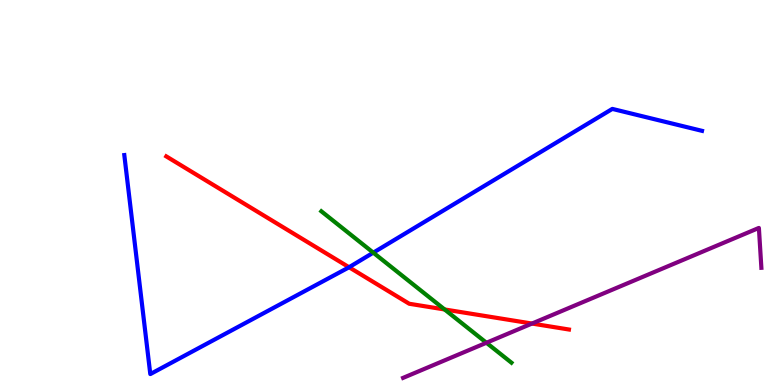[{'lines': ['blue', 'red'], 'intersections': [{'x': 4.5, 'y': 3.06}]}, {'lines': ['green', 'red'], 'intersections': [{'x': 5.74, 'y': 1.96}]}, {'lines': ['purple', 'red'], 'intersections': [{'x': 6.86, 'y': 1.6}]}, {'lines': ['blue', 'green'], 'intersections': [{'x': 4.82, 'y': 3.44}]}, {'lines': ['blue', 'purple'], 'intersections': []}, {'lines': ['green', 'purple'], 'intersections': [{'x': 6.28, 'y': 1.1}]}]